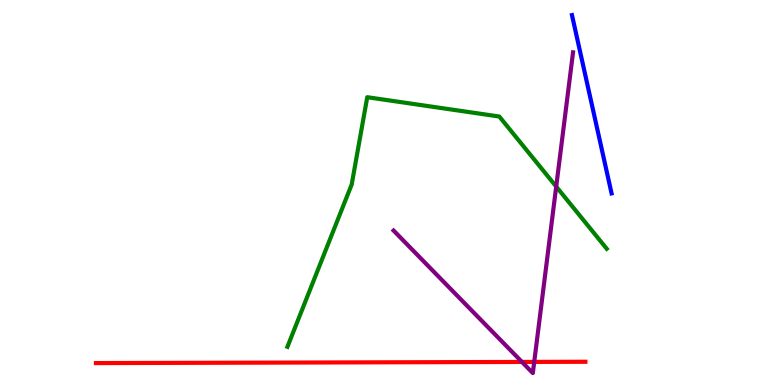[{'lines': ['blue', 'red'], 'intersections': []}, {'lines': ['green', 'red'], 'intersections': []}, {'lines': ['purple', 'red'], 'intersections': [{'x': 6.73, 'y': 0.599}, {'x': 6.89, 'y': 0.6}]}, {'lines': ['blue', 'green'], 'intersections': []}, {'lines': ['blue', 'purple'], 'intersections': []}, {'lines': ['green', 'purple'], 'intersections': [{'x': 7.18, 'y': 5.15}]}]